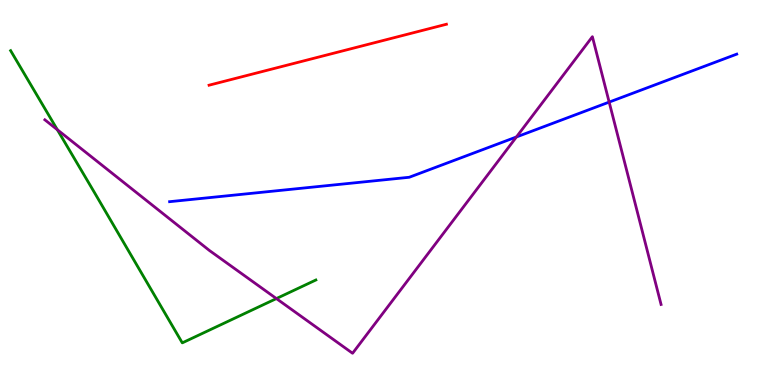[{'lines': ['blue', 'red'], 'intersections': []}, {'lines': ['green', 'red'], 'intersections': []}, {'lines': ['purple', 'red'], 'intersections': []}, {'lines': ['blue', 'green'], 'intersections': []}, {'lines': ['blue', 'purple'], 'intersections': [{'x': 6.66, 'y': 6.44}, {'x': 7.86, 'y': 7.35}]}, {'lines': ['green', 'purple'], 'intersections': [{'x': 0.74, 'y': 6.63}, {'x': 3.57, 'y': 2.24}]}]